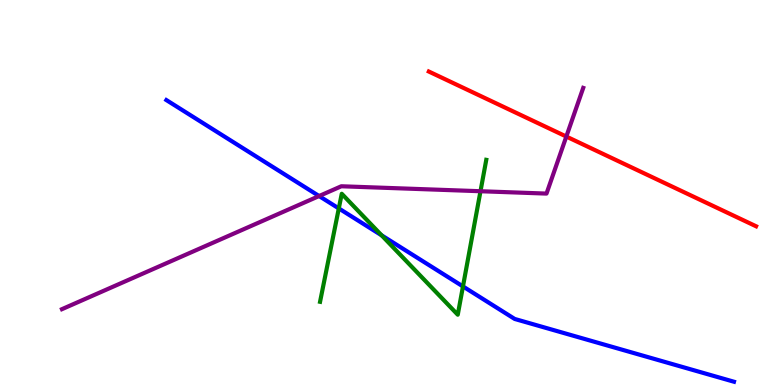[{'lines': ['blue', 'red'], 'intersections': []}, {'lines': ['green', 'red'], 'intersections': []}, {'lines': ['purple', 'red'], 'intersections': [{'x': 7.31, 'y': 6.45}]}, {'lines': ['blue', 'green'], 'intersections': [{'x': 4.37, 'y': 4.59}, {'x': 4.92, 'y': 3.89}, {'x': 5.97, 'y': 2.56}]}, {'lines': ['blue', 'purple'], 'intersections': [{'x': 4.12, 'y': 4.91}]}, {'lines': ['green', 'purple'], 'intersections': [{'x': 6.2, 'y': 5.03}]}]